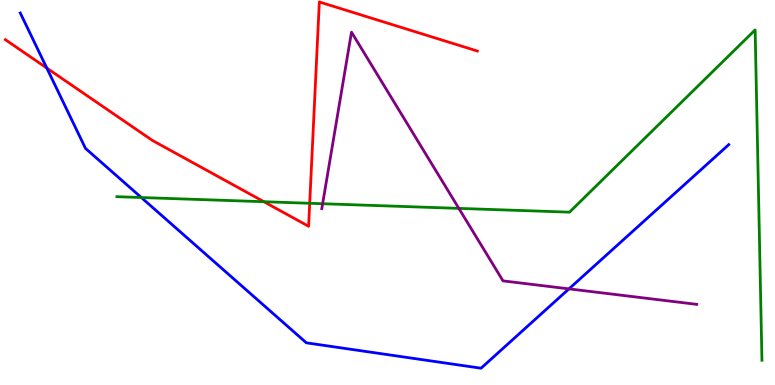[{'lines': ['blue', 'red'], 'intersections': [{'x': 0.604, 'y': 8.23}]}, {'lines': ['green', 'red'], 'intersections': [{'x': 3.41, 'y': 4.76}, {'x': 4.0, 'y': 4.72}]}, {'lines': ['purple', 'red'], 'intersections': []}, {'lines': ['blue', 'green'], 'intersections': [{'x': 1.82, 'y': 4.87}]}, {'lines': ['blue', 'purple'], 'intersections': [{'x': 7.34, 'y': 2.5}]}, {'lines': ['green', 'purple'], 'intersections': [{'x': 4.16, 'y': 4.71}, {'x': 5.92, 'y': 4.59}]}]